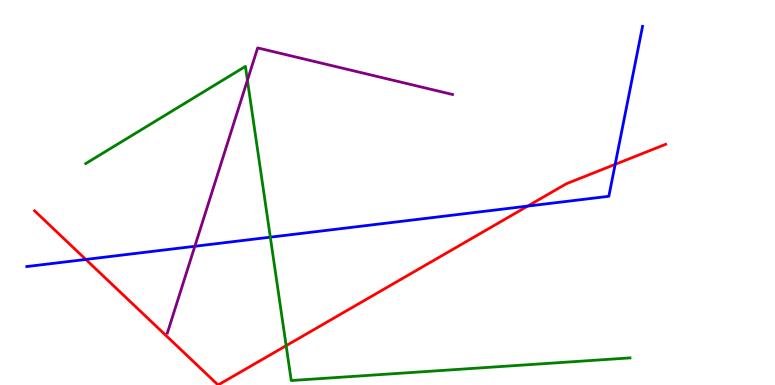[{'lines': ['blue', 'red'], 'intersections': [{'x': 1.11, 'y': 3.26}, {'x': 6.81, 'y': 4.65}, {'x': 7.94, 'y': 5.73}]}, {'lines': ['green', 'red'], 'intersections': [{'x': 3.69, 'y': 1.02}]}, {'lines': ['purple', 'red'], 'intersections': []}, {'lines': ['blue', 'green'], 'intersections': [{'x': 3.49, 'y': 3.84}]}, {'lines': ['blue', 'purple'], 'intersections': [{'x': 2.51, 'y': 3.6}]}, {'lines': ['green', 'purple'], 'intersections': [{'x': 3.19, 'y': 7.92}]}]